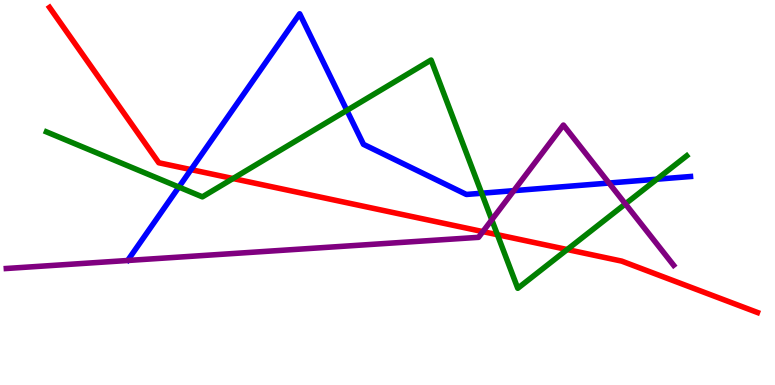[{'lines': ['blue', 'red'], 'intersections': [{'x': 2.46, 'y': 5.59}]}, {'lines': ['green', 'red'], 'intersections': [{'x': 3.01, 'y': 5.36}, {'x': 6.42, 'y': 3.9}, {'x': 7.32, 'y': 3.52}]}, {'lines': ['purple', 'red'], 'intersections': [{'x': 6.23, 'y': 3.98}]}, {'lines': ['blue', 'green'], 'intersections': [{'x': 2.31, 'y': 5.14}, {'x': 4.48, 'y': 7.13}, {'x': 6.22, 'y': 4.98}, {'x': 8.48, 'y': 5.35}]}, {'lines': ['blue', 'purple'], 'intersections': [{'x': 6.63, 'y': 5.05}, {'x': 7.86, 'y': 5.25}]}, {'lines': ['green', 'purple'], 'intersections': [{'x': 6.35, 'y': 4.29}, {'x': 8.07, 'y': 4.7}]}]